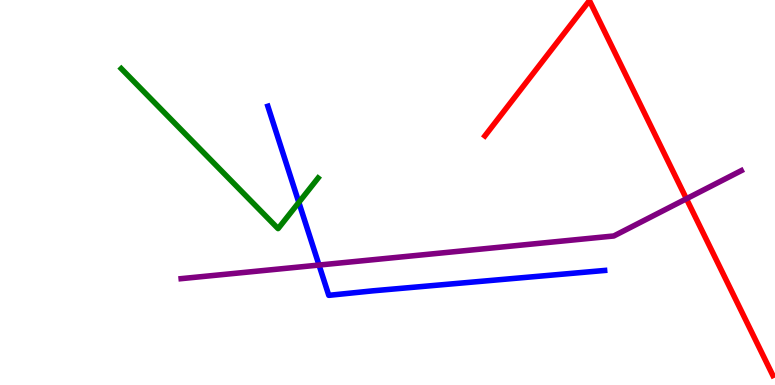[{'lines': ['blue', 'red'], 'intersections': []}, {'lines': ['green', 'red'], 'intersections': []}, {'lines': ['purple', 'red'], 'intersections': [{'x': 8.86, 'y': 4.84}]}, {'lines': ['blue', 'green'], 'intersections': [{'x': 3.86, 'y': 4.74}]}, {'lines': ['blue', 'purple'], 'intersections': [{'x': 4.12, 'y': 3.12}]}, {'lines': ['green', 'purple'], 'intersections': []}]